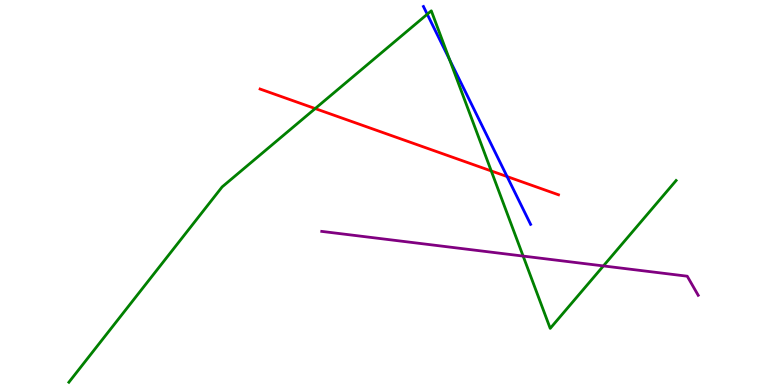[{'lines': ['blue', 'red'], 'intersections': [{'x': 6.54, 'y': 5.41}]}, {'lines': ['green', 'red'], 'intersections': [{'x': 4.07, 'y': 7.18}, {'x': 6.34, 'y': 5.56}]}, {'lines': ['purple', 'red'], 'intersections': []}, {'lines': ['blue', 'green'], 'intersections': [{'x': 5.51, 'y': 9.63}, {'x': 5.8, 'y': 8.45}]}, {'lines': ['blue', 'purple'], 'intersections': []}, {'lines': ['green', 'purple'], 'intersections': [{'x': 6.75, 'y': 3.35}, {'x': 7.79, 'y': 3.09}]}]